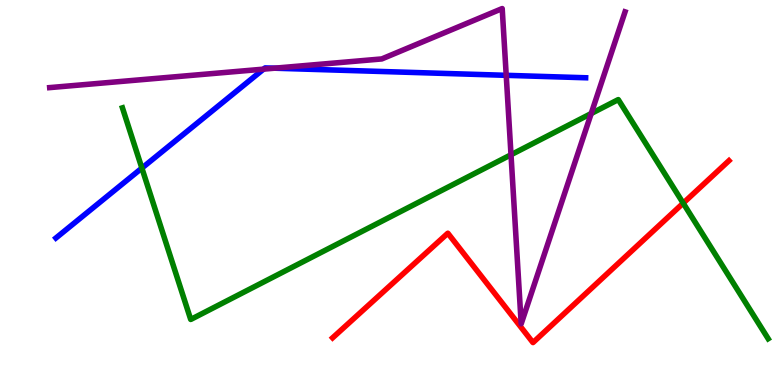[{'lines': ['blue', 'red'], 'intersections': []}, {'lines': ['green', 'red'], 'intersections': [{'x': 8.82, 'y': 4.72}]}, {'lines': ['purple', 'red'], 'intersections': []}, {'lines': ['blue', 'green'], 'intersections': [{'x': 1.83, 'y': 5.63}]}, {'lines': ['blue', 'purple'], 'intersections': [{'x': 3.4, 'y': 8.2}, {'x': 3.54, 'y': 8.23}, {'x': 6.53, 'y': 8.04}]}, {'lines': ['green', 'purple'], 'intersections': [{'x': 6.59, 'y': 5.98}, {'x': 7.63, 'y': 7.05}]}]